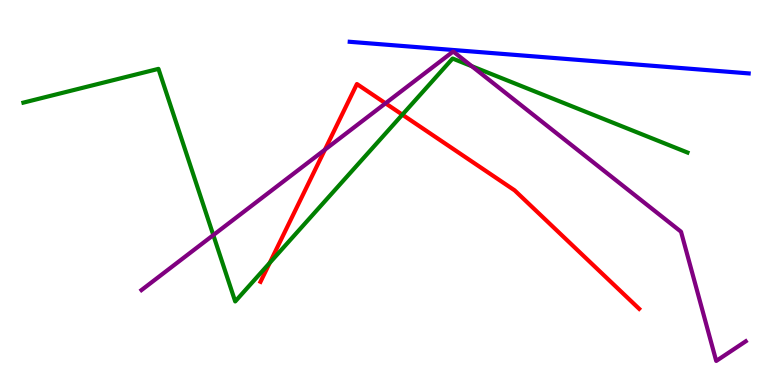[{'lines': ['blue', 'red'], 'intersections': []}, {'lines': ['green', 'red'], 'intersections': [{'x': 3.48, 'y': 3.17}, {'x': 5.19, 'y': 7.02}]}, {'lines': ['purple', 'red'], 'intersections': [{'x': 4.19, 'y': 6.11}, {'x': 4.97, 'y': 7.32}]}, {'lines': ['blue', 'green'], 'intersections': []}, {'lines': ['blue', 'purple'], 'intersections': []}, {'lines': ['green', 'purple'], 'intersections': [{'x': 2.75, 'y': 3.89}, {'x': 6.09, 'y': 8.28}]}]